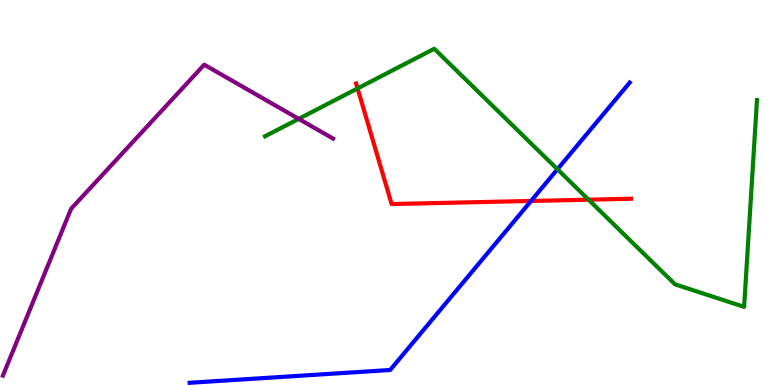[{'lines': ['blue', 'red'], 'intersections': [{'x': 6.85, 'y': 4.78}]}, {'lines': ['green', 'red'], 'intersections': [{'x': 4.61, 'y': 7.7}, {'x': 7.59, 'y': 4.81}]}, {'lines': ['purple', 'red'], 'intersections': []}, {'lines': ['blue', 'green'], 'intersections': [{'x': 7.19, 'y': 5.6}]}, {'lines': ['blue', 'purple'], 'intersections': []}, {'lines': ['green', 'purple'], 'intersections': [{'x': 3.85, 'y': 6.91}]}]